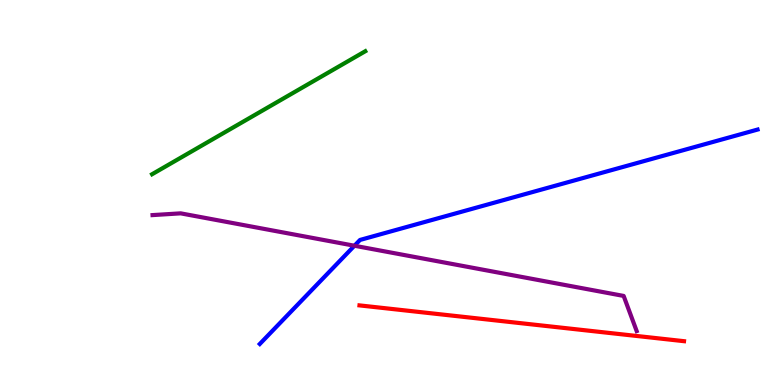[{'lines': ['blue', 'red'], 'intersections': []}, {'lines': ['green', 'red'], 'intersections': []}, {'lines': ['purple', 'red'], 'intersections': []}, {'lines': ['blue', 'green'], 'intersections': []}, {'lines': ['blue', 'purple'], 'intersections': [{'x': 4.57, 'y': 3.62}]}, {'lines': ['green', 'purple'], 'intersections': []}]